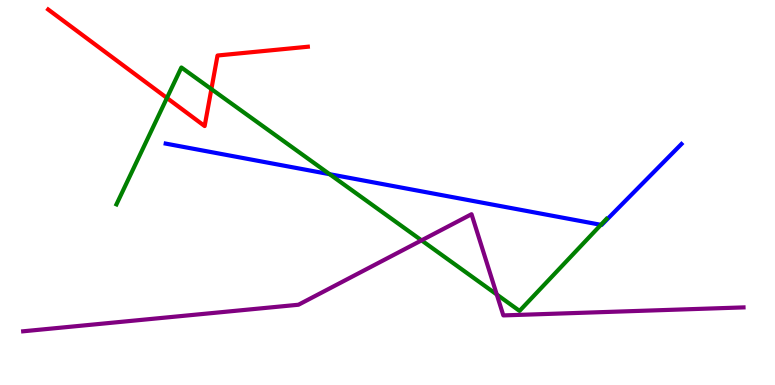[{'lines': ['blue', 'red'], 'intersections': []}, {'lines': ['green', 'red'], 'intersections': [{'x': 2.15, 'y': 7.46}, {'x': 2.73, 'y': 7.69}]}, {'lines': ['purple', 'red'], 'intersections': []}, {'lines': ['blue', 'green'], 'intersections': [{'x': 4.25, 'y': 5.48}, {'x': 7.75, 'y': 4.16}]}, {'lines': ['blue', 'purple'], 'intersections': []}, {'lines': ['green', 'purple'], 'intersections': [{'x': 5.44, 'y': 3.76}, {'x': 6.41, 'y': 2.35}]}]